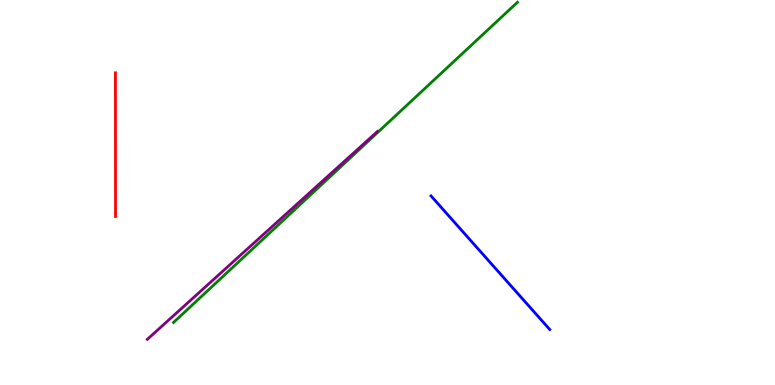[{'lines': ['blue', 'red'], 'intersections': []}, {'lines': ['green', 'red'], 'intersections': []}, {'lines': ['purple', 'red'], 'intersections': []}, {'lines': ['blue', 'green'], 'intersections': []}, {'lines': ['blue', 'purple'], 'intersections': []}, {'lines': ['green', 'purple'], 'intersections': []}]